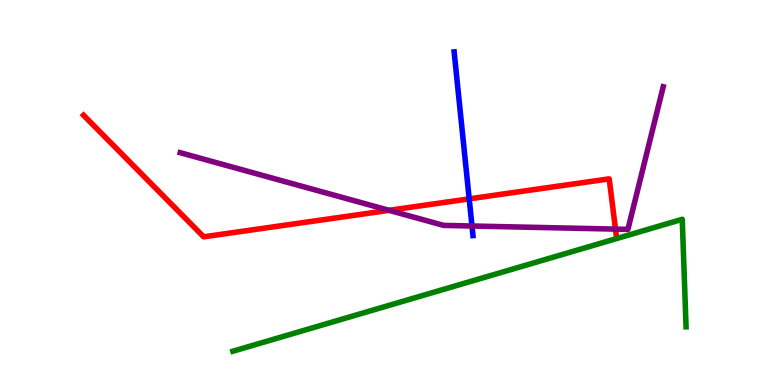[{'lines': ['blue', 'red'], 'intersections': [{'x': 6.05, 'y': 4.83}]}, {'lines': ['green', 'red'], 'intersections': []}, {'lines': ['purple', 'red'], 'intersections': [{'x': 5.02, 'y': 4.54}, {'x': 7.94, 'y': 4.05}]}, {'lines': ['blue', 'green'], 'intersections': []}, {'lines': ['blue', 'purple'], 'intersections': [{'x': 6.09, 'y': 4.13}]}, {'lines': ['green', 'purple'], 'intersections': []}]